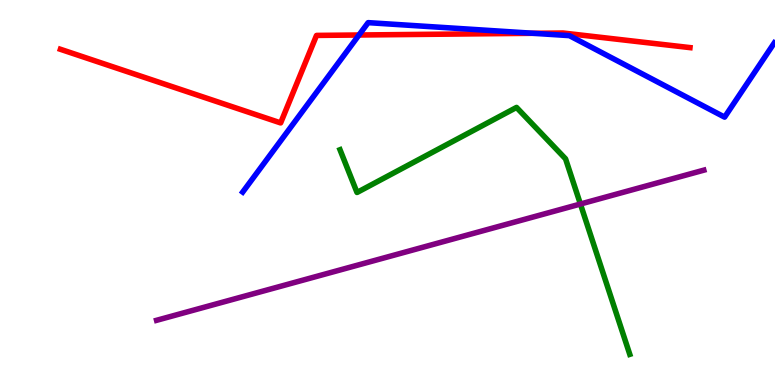[{'lines': ['blue', 'red'], 'intersections': [{'x': 4.63, 'y': 9.09}, {'x': 6.88, 'y': 9.14}]}, {'lines': ['green', 'red'], 'intersections': []}, {'lines': ['purple', 'red'], 'intersections': []}, {'lines': ['blue', 'green'], 'intersections': []}, {'lines': ['blue', 'purple'], 'intersections': []}, {'lines': ['green', 'purple'], 'intersections': [{'x': 7.49, 'y': 4.7}]}]